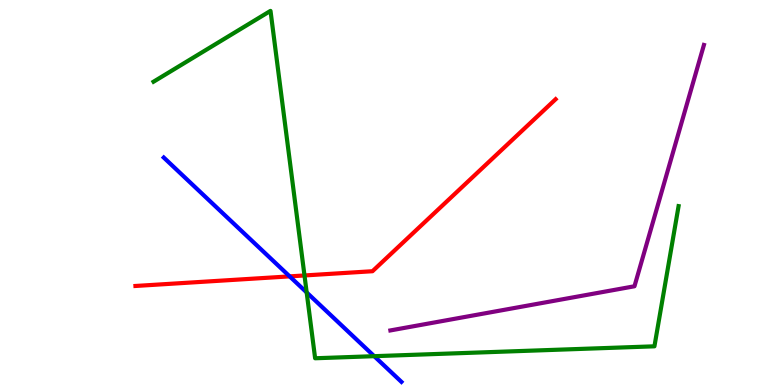[{'lines': ['blue', 'red'], 'intersections': [{'x': 3.74, 'y': 2.82}]}, {'lines': ['green', 'red'], 'intersections': [{'x': 3.93, 'y': 2.85}]}, {'lines': ['purple', 'red'], 'intersections': []}, {'lines': ['blue', 'green'], 'intersections': [{'x': 3.96, 'y': 2.4}, {'x': 4.83, 'y': 0.748}]}, {'lines': ['blue', 'purple'], 'intersections': []}, {'lines': ['green', 'purple'], 'intersections': []}]